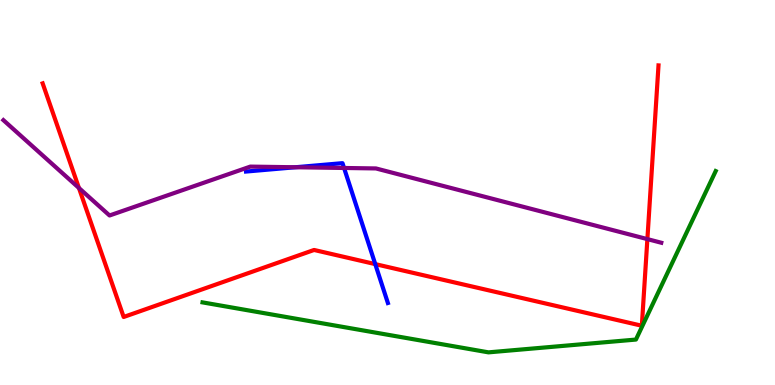[{'lines': ['blue', 'red'], 'intersections': [{'x': 4.84, 'y': 3.14}]}, {'lines': ['green', 'red'], 'intersections': []}, {'lines': ['purple', 'red'], 'intersections': [{'x': 1.02, 'y': 5.12}, {'x': 8.35, 'y': 3.79}]}, {'lines': ['blue', 'green'], 'intersections': []}, {'lines': ['blue', 'purple'], 'intersections': [{'x': 3.81, 'y': 5.66}, {'x': 4.44, 'y': 5.64}]}, {'lines': ['green', 'purple'], 'intersections': []}]